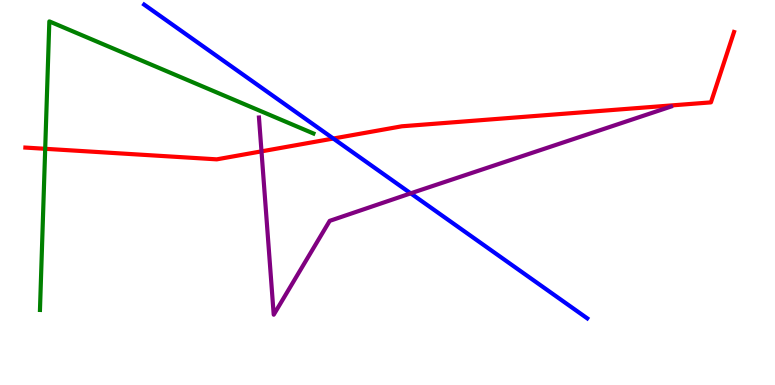[{'lines': ['blue', 'red'], 'intersections': [{'x': 4.3, 'y': 6.4}]}, {'lines': ['green', 'red'], 'intersections': [{'x': 0.583, 'y': 6.14}]}, {'lines': ['purple', 'red'], 'intersections': [{'x': 3.37, 'y': 6.07}]}, {'lines': ['blue', 'green'], 'intersections': []}, {'lines': ['blue', 'purple'], 'intersections': [{'x': 5.3, 'y': 4.98}]}, {'lines': ['green', 'purple'], 'intersections': []}]